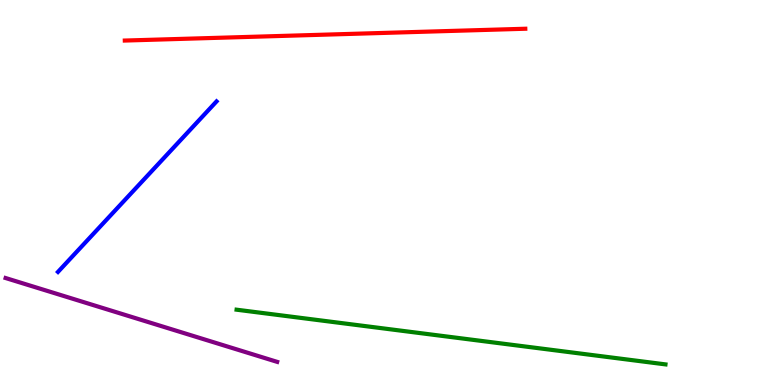[{'lines': ['blue', 'red'], 'intersections': []}, {'lines': ['green', 'red'], 'intersections': []}, {'lines': ['purple', 'red'], 'intersections': []}, {'lines': ['blue', 'green'], 'intersections': []}, {'lines': ['blue', 'purple'], 'intersections': []}, {'lines': ['green', 'purple'], 'intersections': []}]